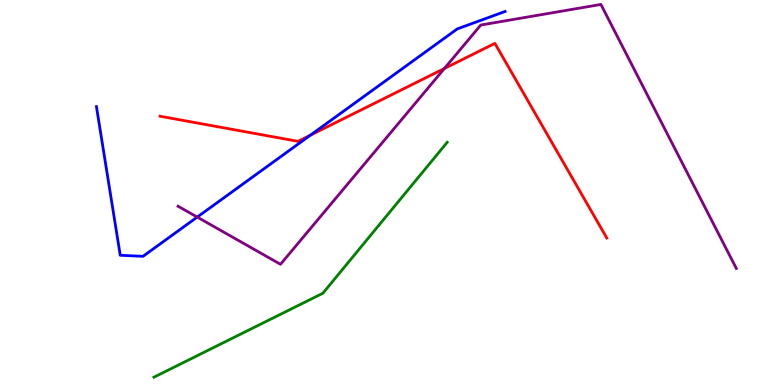[{'lines': ['blue', 'red'], 'intersections': [{'x': 4.01, 'y': 6.49}]}, {'lines': ['green', 'red'], 'intersections': []}, {'lines': ['purple', 'red'], 'intersections': [{'x': 5.73, 'y': 8.22}]}, {'lines': ['blue', 'green'], 'intersections': []}, {'lines': ['blue', 'purple'], 'intersections': [{'x': 2.54, 'y': 4.36}]}, {'lines': ['green', 'purple'], 'intersections': []}]